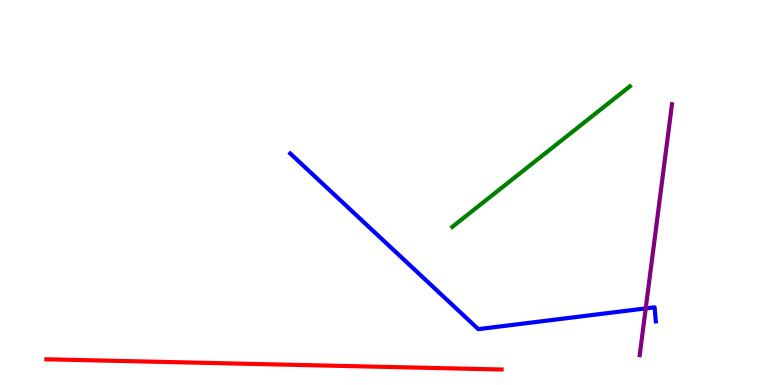[{'lines': ['blue', 'red'], 'intersections': []}, {'lines': ['green', 'red'], 'intersections': []}, {'lines': ['purple', 'red'], 'intersections': []}, {'lines': ['blue', 'green'], 'intersections': []}, {'lines': ['blue', 'purple'], 'intersections': [{'x': 8.33, 'y': 1.99}]}, {'lines': ['green', 'purple'], 'intersections': []}]